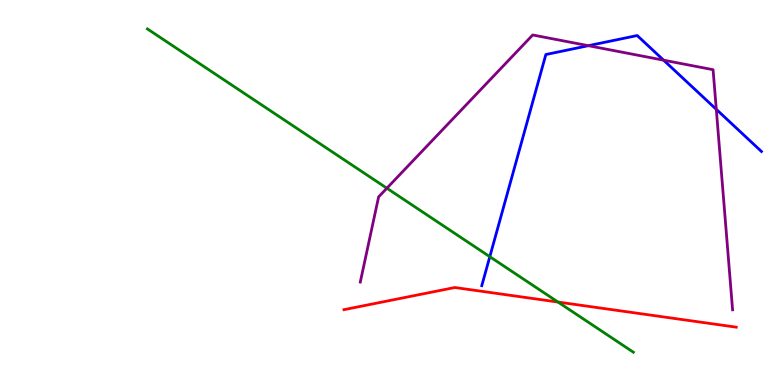[{'lines': ['blue', 'red'], 'intersections': []}, {'lines': ['green', 'red'], 'intersections': [{'x': 7.2, 'y': 2.15}]}, {'lines': ['purple', 'red'], 'intersections': []}, {'lines': ['blue', 'green'], 'intersections': [{'x': 6.32, 'y': 3.33}]}, {'lines': ['blue', 'purple'], 'intersections': [{'x': 7.59, 'y': 8.81}, {'x': 8.56, 'y': 8.44}, {'x': 9.24, 'y': 7.16}]}, {'lines': ['green', 'purple'], 'intersections': [{'x': 4.99, 'y': 5.11}]}]